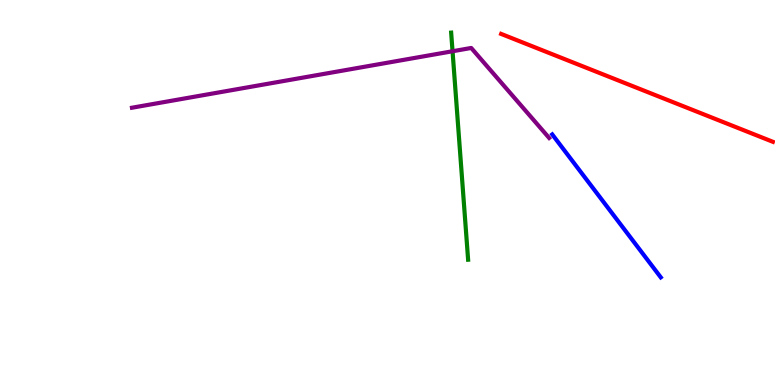[{'lines': ['blue', 'red'], 'intersections': []}, {'lines': ['green', 'red'], 'intersections': []}, {'lines': ['purple', 'red'], 'intersections': []}, {'lines': ['blue', 'green'], 'intersections': []}, {'lines': ['blue', 'purple'], 'intersections': []}, {'lines': ['green', 'purple'], 'intersections': [{'x': 5.84, 'y': 8.67}]}]